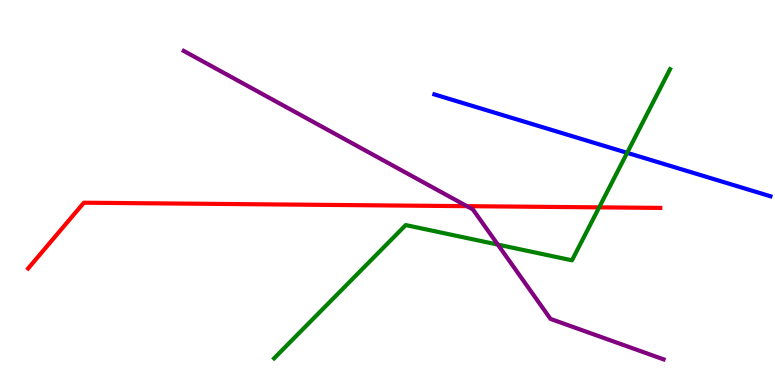[{'lines': ['blue', 'red'], 'intersections': []}, {'lines': ['green', 'red'], 'intersections': [{'x': 7.73, 'y': 4.61}]}, {'lines': ['purple', 'red'], 'intersections': [{'x': 6.02, 'y': 4.65}]}, {'lines': ['blue', 'green'], 'intersections': [{'x': 8.09, 'y': 6.03}]}, {'lines': ['blue', 'purple'], 'intersections': []}, {'lines': ['green', 'purple'], 'intersections': [{'x': 6.42, 'y': 3.65}]}]